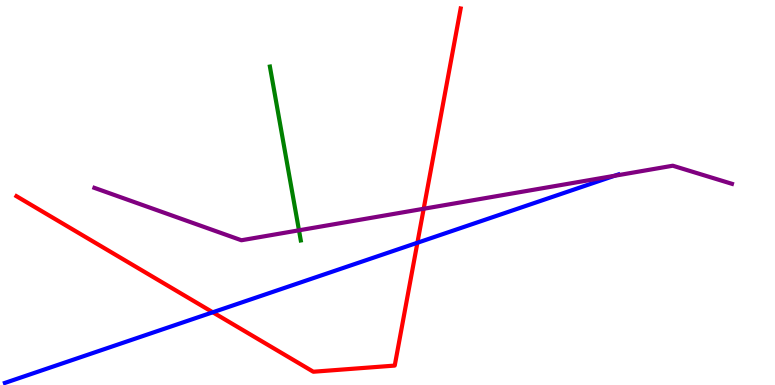[{'lines': ['blue', 'red'], 'intersections': [{'x': 2.75, 'y': 1.89}, {'x': 5.39, 'y': 3.69}]}, {'lines': ['green', 'red'], 'intersections': []}, {'lines': ['purple', 'red'], 'intersections': [{'x': 5.47, 'y': 4.58}]}, {'lines': ['blue', 'green'], 'intersections': []}, {'lines': ['blue', 'purple'], 'intersections': [{'x': 7.93, 'y': 5.43}]}, {'lines': ['green', 'purple'], 'intersections': [{'x': 3.86, 'y': 4.02}]}]